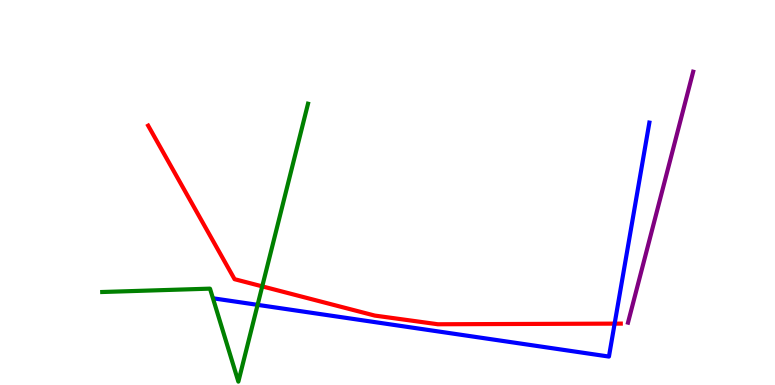[{'lines': ['blue', 'red'], 'intersections': [{'x': 7.93, 'y': 1.59}]}, {'lines': ['green', 'red'], 'intersections': [{'x': 3.38, 'y': 2.56}]}, {'lines': ['purple', 'red'], 'intersections': []}, {'lines': ['blue', 'green'], 'intersections': [{'x': 3.32, 'y': 2.08}]}, {'lines': ['blue', 'purple'], 'intersections': []}, {'lines': ['green', 'purple'], 'intersections': []}]